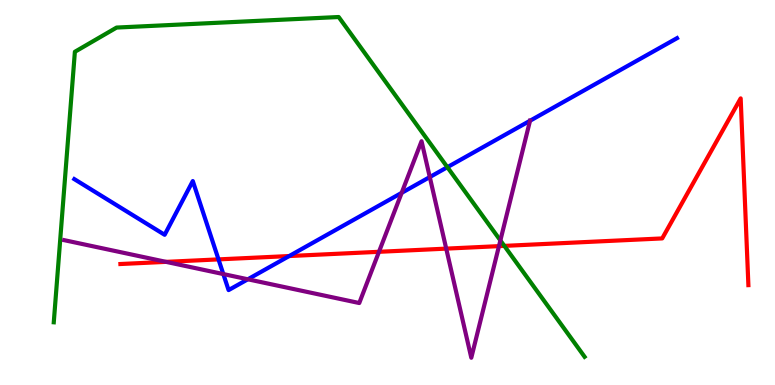[{'lines': ['blue', 'red'], 'intersections': [{'x': 2.82, 'y': 3.26}, {'x': 3.73, 'y': 3.35}]}, {'lines': ['green', 'red'], 'intersections': [{'x': 6.51, 'y': 3.61}]}, {'lines': ['purple', 'red'], 'intersections': [{'x': 2.14, 'y': 3.2}, {'x': 4.89, 'y': 3.46}, {'x': 5.76, 'y': 3.54}, {'x': 6.44, 'y': 3.61}]}, {'lines': ['blue', 'green'], 'intersections': [{'x': 5.77, 'y': 5.66}]}, {'lines': ['blue', 'purple'], 'intersections': [{'x': 2.88, 'y': 2.88}, {'x': 3.2, 'y': 2.75}, {'x': 5.18, 'y': 4.99}, {'x': 5.55, 'y': 5.4}, {'x': 6.84, 'y': 6.86}]}, {'lines': ['green', 'purple'], 'intersections': [{'x': 6.46, 'y': 3.76}]}]